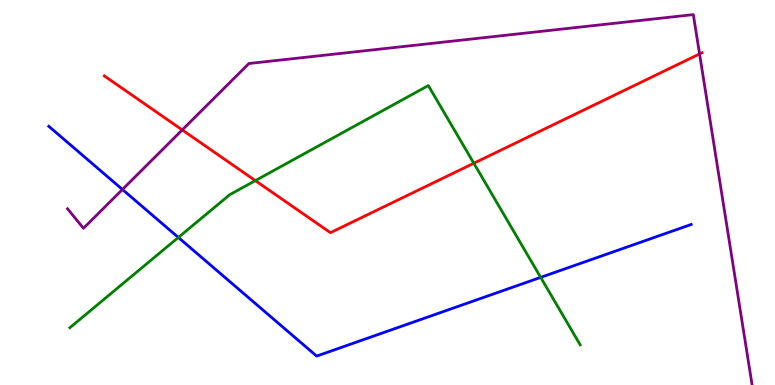[{'lines': ['blue', 'red'], 'intersections': []}, {'lines': ['green', 'red'], 'intersections': [{'x': 3.29, 'y': 5.31}, {'x': 6.11, 'y': 5.76}]}, {'lines': ['purple', 'red'], 'intersections': [{'x': 2.35, 'y': 6.63}, {'x': 9.03, 'y': 8.6}]}, {'lines': ['blue', 'green'], 'intersections': [{'x': 2.3, 'y': 3.83}, {'x': 6.98, 'y': 2.8}]}, {'lines': ['blue', 'purple'], 'intersections': [{'x': 1.58, 'y': 5.08}]}, {'lines': ['green', 'purple'], 'intersections': []}]